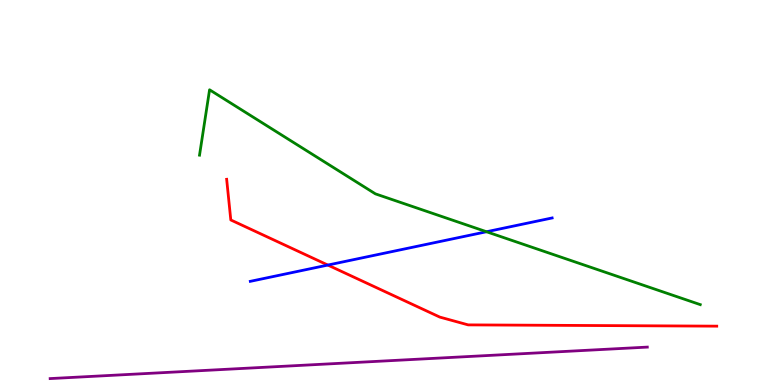[{'lines': ['blue', 'red'], 'intersections': [{'x': 4.23, 'y': 3.12}]}, {'lines': ['green', 'red'], 'intersections': []}, {'lines': ['purple', 'red'], 'intersections': []}, {'lines': ['blue', 'green'], 'intersections': [{'x': 6.28, 'y': 3.98}]}, {'lines': ['blue', 'purple'], 'intersections': []}, {'lines': ['green', 'purple'], 'intersections': []}]